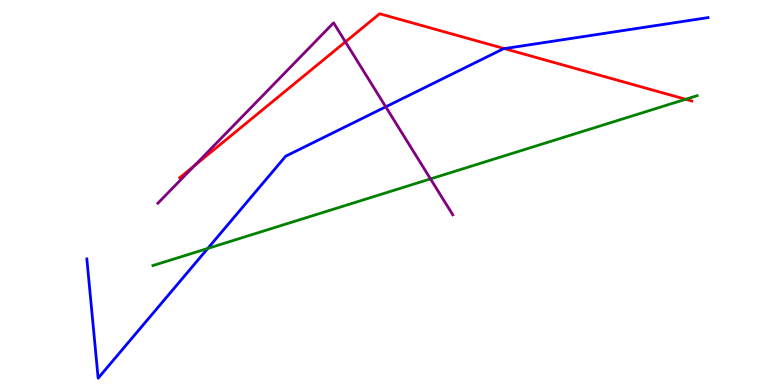[{'lines': ['blue', 'red'], 'intersections': [{'x': 6.51, 'y': 8.74}]}, {'lines': ['green', 'red'], 'intersections': [{'x': 8.85, 'y': 7.42}]}, {'lines': ['purple', 'red'], 'intersections': [{'x': 2.51, 'y': 5.7}, {'x': 4.46, 'y': 8.91}]}, {'lines': ['blue', 'green'], 'intersections': [{'x': 2.68, 'y': 3.55}]}, {'lines': ['blue', 'purple'], 'intersections': [{'x': 4.98, 'y': 7.23}]}, {'lines': ['green', 'purple'], 'intersections': [{'x': 5.55, 'y': 5.35}]}]